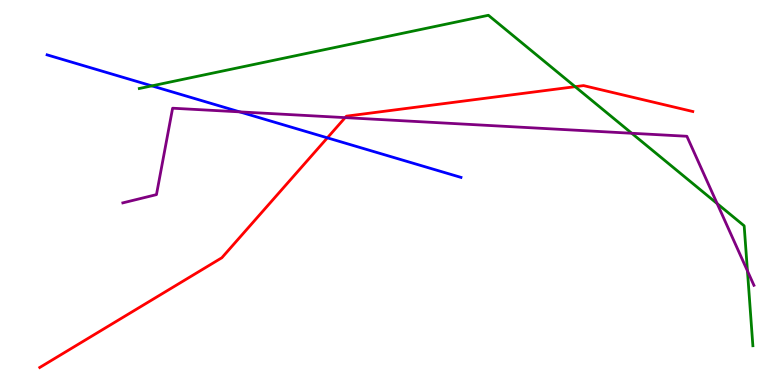[{'lines': ['blue', 'red'], 'intersections': [{'x': 4.22, 'y': 6.42}]}, {'lines': ['green', 'red'], 'intersections': [{'x': 7.42, 'y': 7.75}]}, {'lines': ['purple', 'red'], 'intersections': [{'x': 4.45, 'y': 6.94}]}, {'lines': ['blue', 'green'], 'intersections': [{'x': 1.96, 'y': 7.77}]}, {'lines': ['blue', 'purple'], 'intersections': [{'x': 3.09, 'y': 7.09}]}, {'lines': ['green', 'purple'], 'intersections': [{'x': 8.15, 'y': 6.54}, {'x': 9.25, 'y': 4.71}, {'x': 9.64, 'y': 2.96}]}]